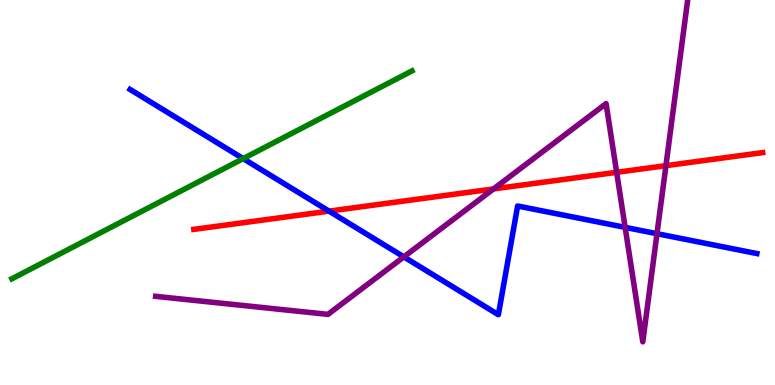[{'lines': ['blue', 'red'], 'intersections': [{'x': 4.25, 'y': 4.52}]}, {'lines': ['green', 'red'], 'intersections': []}, {'lines': ['purple', 'red'], 'intersections': [{'x': 6.37, 'y': 5.09}, {'x': 7.96, 'y': 5.52}, {'x': 8.59, 'y': 5.7}]}, {'lines': ['blue', 'green'], 'intersections': [{'x': 3.14, 'y': 5.88}]}, {'lines': ['blue', 'purple'], 'intersections': [{'x': 5.21, 'y': 3.33}, {'x': 8.07, 'y': 4.09}, {'x': 8.48, 'y': 3.93}]}, {'lines': ['green', 'purple'], 'intersections': []}]